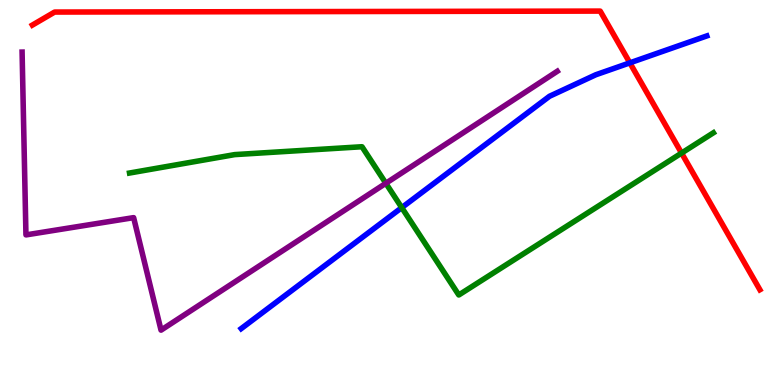[{'lines': ['blue', 'red'], 'intersections': [{'x': 8.13, 'y': 8.37}]}, {'lines': ['green', 'red'], 'intersections': [{'x': 8.79, 'y': 6.02}]}, {'lines': ['purple', 'red'], 'intersections': []}, {'lines': ['blue', 'green'], 'intersections': [{'x': 5.18, 'y': 4.61}]}, {'lines': ['blue', 'purple'], 'intersections': []}, {'lines': ['green', 'purple'], 'intersections': [{'x': 4.98, 'y': 5.24}]}]